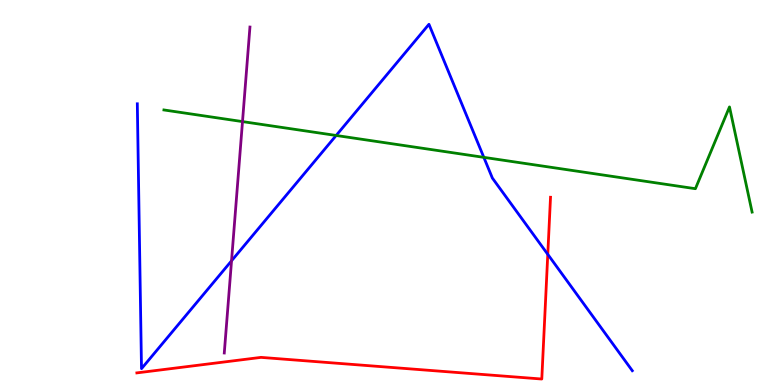[{'lines': ['blue', 'red'], 'intersections': [{'x': 7.07, 'y': 3.39}]}, {'lines': ['green', 'red'], 'intersections': []}, {'lines': ['purple', 'red'], 'intersections': []}, {'lines': ['blue', 'green'], 'intersections': [{'x': 4.34, 'y': 6.48}, {'x': 6.24, 'y': 5.91}]}, {'lines': ['blue', 'purple'], 'intersections': [{'x': 2.99, 'y': 3.23}]}, {'lines': ['green', 'purple'], 'intersections': [{'x': 3.13, 'y': 6.84}]}]